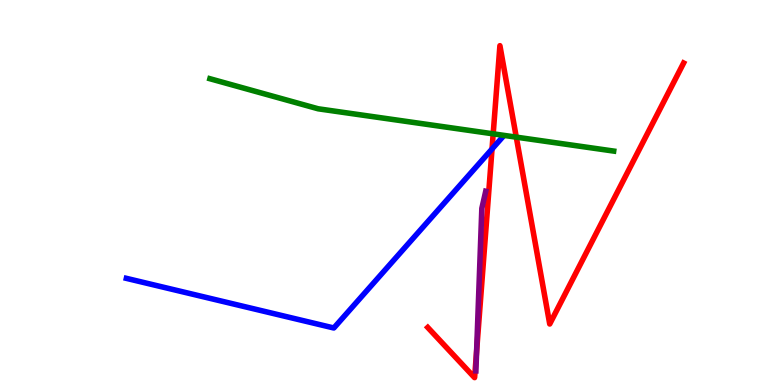[{'lines': ['blue', 'red'], 'intersections': [{'x': 6.35, 'y': 6.13}]}, {'lines': ['green', 'red'], 'intersections': [{'x': 6.36, 'y': 6.52}, {'x': 6.66, 'y': 6.44}]}, {'lines': ['purple', 'red'], 'intersections': [{'x': 6.15, 'y': 0.877}]}, {'lines': ['blue', 'green'], 'intersections': []}, {'lines': ['blue', 'purple'], 'intersections': []}, {'lines': ['green', 'purple'], 'intersections': []}]